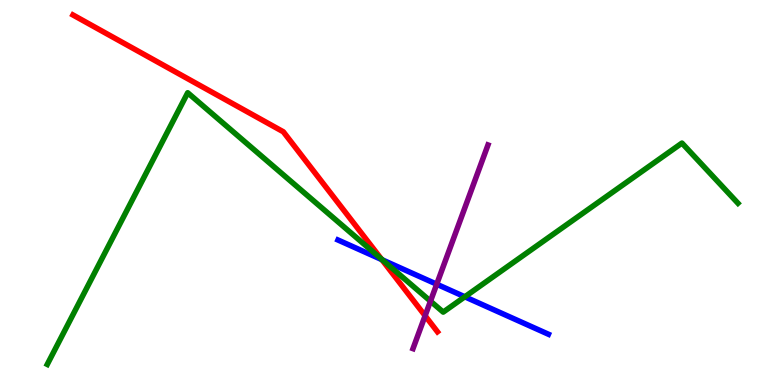[{'lines': ['blue', 'red'], 'intersections': [{'x': 4.93, 'y': 3.26}]}, {'lines': ['green', 'red'], 'intersections': [{'x': 4.92, 'y': 3.27}]}, {'lines': ['purple', 'red'], 'intersections': [{'x': 5.49, 'y': 1.8}]}, {'lines': ['blue', 'green'], 'intersections': [{'x': 4.93, 'y': 3.25}, {'x': 6.0, 'y': 2.29}]}, {'lines': ['blue', 'purple'], 'intersections': [{'x': 5.64, 'y': 2.62}]}, {'lines': ['green', 'purple'], 'intersections': [{'x': 5.55, 'y': 2.18}]}]